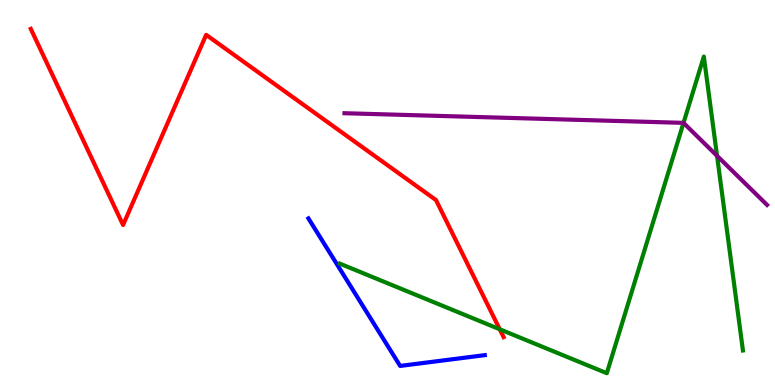[{'lines': ['blue', 'red'], 'intersections': []}, {'lines': ['green', 'red'], 'intersections': [{'x': 6.45, 'y': 1.45}]}, {'lines': ['purple', 'red'], 'intersections': []}, {'lines': ['blue', 'green'], 'intersections': []}, {'lines': ['blue', 'purple'], 'intersections': []}, {'lines': ['green', 'purple'], 'intersections': [{'x': 8.82, 'y': 6.81}, {'x': 9.25, 'y': 5.95}]}]